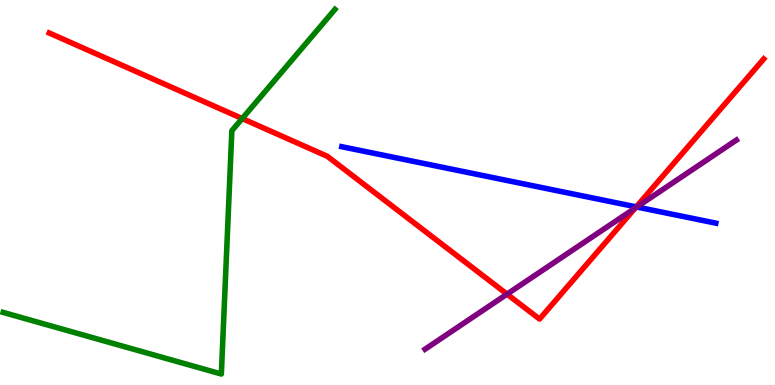[{'lines': ['blue', 'red'], 'intersections': [{'x': 8.21, 'y': 4.63}]}, {'lines': ['green', 'red'], 'intersections': [{'x': 3.12, 'y': 6.92}]}, {'lines': ['purple', 'red'], 'intersections': [{'x': 6.54, 'y': 2.36}, {'x': 8.2, 'y': 4.6}]}, {'lines': ['blue', 'green'], 'intersections': []}, {'lines': ['blue', 'purple'], 'intersections': [{'x': 8.22, 'y': 4.62}]}, {'lines': ['green', 'purple'], 'intersections': []}]